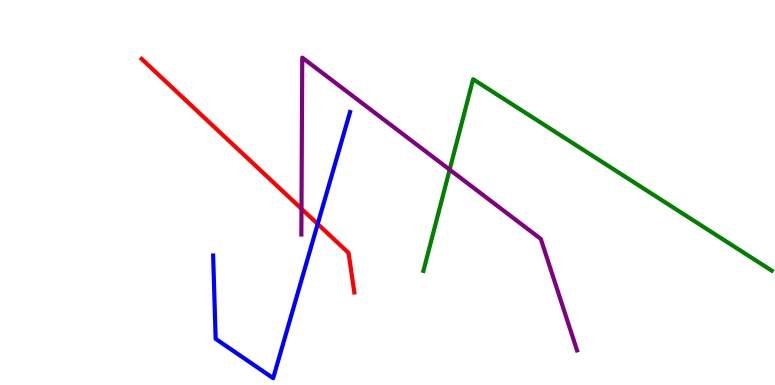[{'lines': ['blue', 'red'], 'intersections': [{'x': 4.1, 'y': 4.18}]}, {'lines': ['green', 'red'], 'intersections': []}, {'lines': ['purple', 'red'], 'intersections': [{'x': 3.89, 'y': 4.58}]}, {'lines': ['blue', 'green'], 'intersections': []}, {'lines': ['blue', 'purple'], 'intersections': []}, {'lines': ['green', 'purple'], 'intersections': [{'x': 5.8, 'y': 5.59}]}]